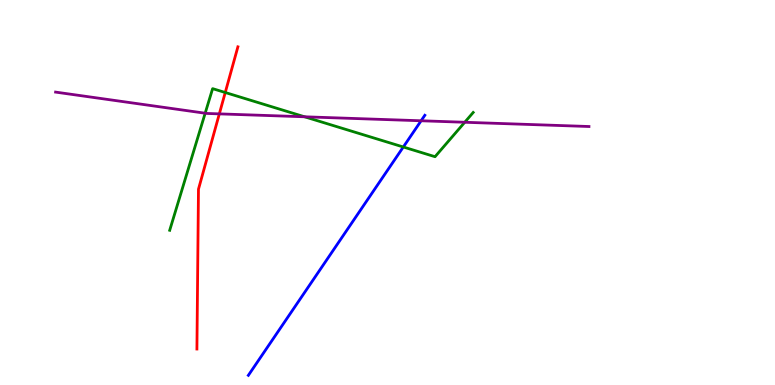[{'lines': ['blue', 'red'], 'intersections': []}, {'lines': ['green', 'red'], 'intersections': [{'x': 2.91, 'y': 7.6}]}, {'lines': ['purple', 'red'], 'intersections': [{'x': 2.83, 'y': 7.04}]}, {'lines': ['blue', 'green'], 'intersections': [{'x': 5.2, 'y': 6.18}]}, {'lines': ['blue', 'purple'], 'intersections': [{'x': 5.43, 'y': 6.86}]}, {'lines': ['green', 'purple'], 'intersections': [{'x': 2.65, 'y': 7.06}, {'x': 3.93, 'y': 6.97}, {'x': 6.0, 'y': 6.82}]}]